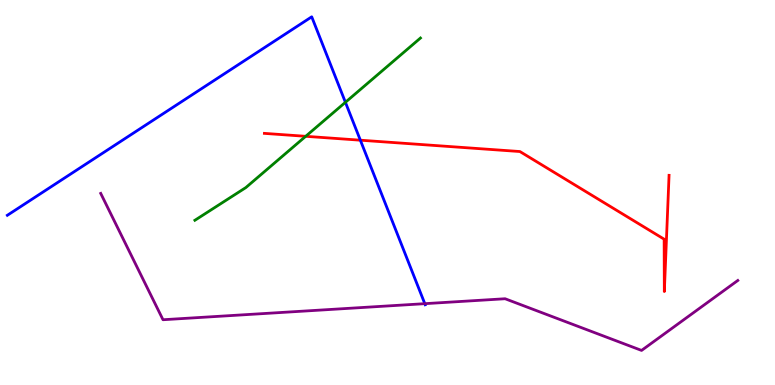[{'lines': ['blue', 'red'], 'intersections': [{'x': 4.65, 'y': 6.36}]}, {'lines': ['green', 'red'], 'intersections': [{'x': 3.94, 'y': 6.46}]}, {'lines': ['purple', 'red'], 'intersections': []}, {'lines': ['blue', 'green'], 'intersections': [{'x': 4.46, 'y': 7.34}]}, {'lines': ['blue', 'purple'], 'intersections': [{'x': 5.48, 'y': 2.11}]}, {'lines': ['green', 'purple'], 'intersections': []}]